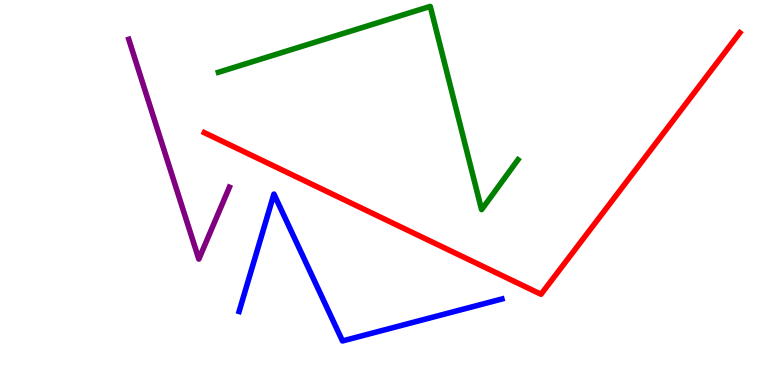[{'lines': ['blue', 'red'], 'intersections': []}, {'lines': ['green', 'red'], 'intersections': []}, {'lines': ['purple', 'red'], 'intersections': []}, {'lines': ['blue', 'green'], 'intersections': []}, {'lines': ['blue', 'purple'], 'intersections': []}, {'lines': ['green', 'purple'], 'intersections': []}]